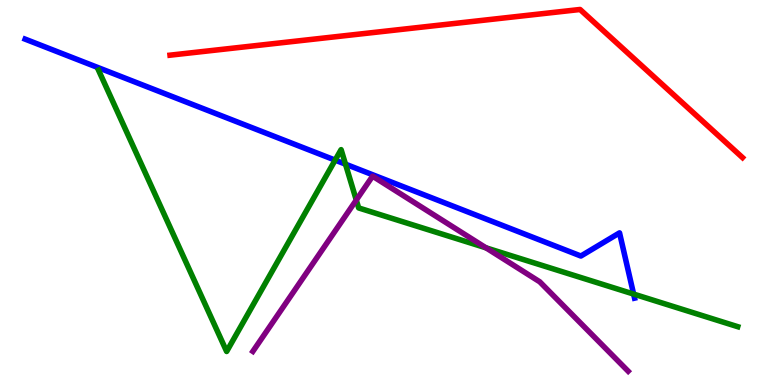[{'lines': ['blue', 'red'], 'intersections': []}, {'lines': ['green', 'red'], 'intersections': []}, {'lines': ['purple', 'red'], 'intersections': []}, {'lines': ['blue', 'green'], 'intersections': [{'x': 4.32, 'y': 5.84}, {'x': 4.46, 'y': 5.74}, {'x': 8.18, 'y': 2.36}]}, {'lines': ['blue', 'purple'], 'intersections': []}, {'lines': ['green', 'purple'], 'intersections': [{'x': 4.6, 'y': 4.8}, {'x': 6.27, 'y': 3.56}]}]